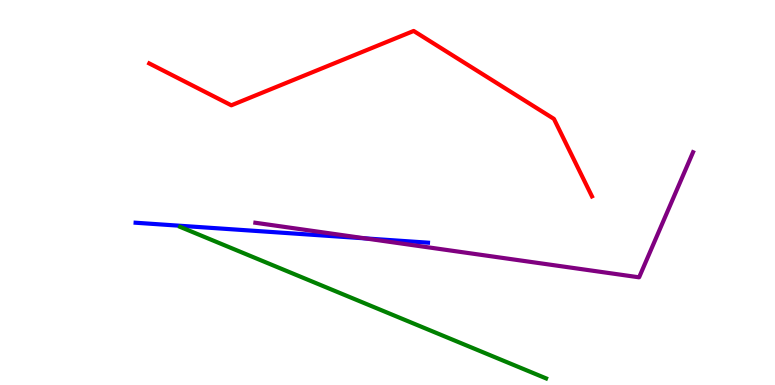[{'lines': ['blue', 'red'], 'intersections': []}, {'lines': ['green', 'red'], 'intersections': []}, {'lines': ['purple', 'red'], 'intersections': []}, {'lines': ['blue', 'green'], 'intersections': []}, {'lines': ['blue', 'purple'], 'intersections': [{'x': 4.71, 'y': 3.81}]}, {'lines': ['green', 'purple'], 'intersections': []}]